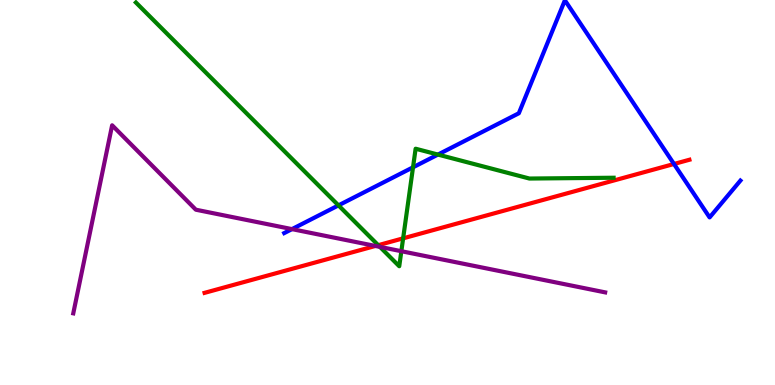[{'lines': ['blue', 'red'], 'intersections': [{'x': 8.7, 'y': 5.74}]}, {'lines': ['green', 'red'], 'intersections': [{'x': 4.88, 'y': 3.63}, {'x': 5.2, 'y': 3.81}]}, {'lines': ['purple', 'red'], 'intersections': [{'x': 4.84, 'y': 3.61}]}, {'lines': ['blue', 'green'], 'intersections': [{'x': 4.37, 'y': 4.67}, {'x': 5.33, 'y': 5.65}, {'x': 5.65, 'y': 5.99}]}, {'lines': ['blue', 'purple'], 'intersections': [{'x': 3.77, 'y': 4.05}]}, {'lines': ['green', 'purple'], 'intersections': [{'x': 4.9, 'y': 3.59}, {'x': 5.18, 'y': 3.48}]}]